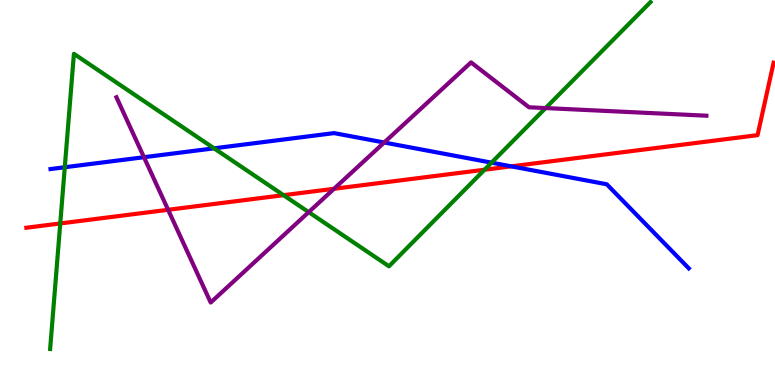[{'lines': ['blue', 'red'], 'intersections': [{'x': 6.6, 'y': 5.68}]}, {'lines': ['green', 'red'], 'intersections': [{'x': 0.777, 'y': 4.2}, {'x': 3.66, 'y': 4.93}, {'x': 6.25, 'y': 5.59}]}, {'lines': ['purple', 'red'], 'intersections': [{'x': 2.17, 'y': 4.55}, {'x': 4.31, 'y': 5.1}]}, {'lines': ['blue', 'green'], 'intersections': [{'x': 0.836, 'y': 5.66}, {'x': 2.76, 'y': 6.15}, {'x': 6.34, 'y': 5.78}]}, {'lines': ['blue', 'purple'], 'intersections': [{'x': 1.86, 'y': 5.92}, {'x': 4.96, 'y': 6.3}]}, {'lines': ['green', 'purple'], 'intersections': [{'x': 3.98, 'y': 4.49}, {'x': 7.04, 'y': 7.19}]}]